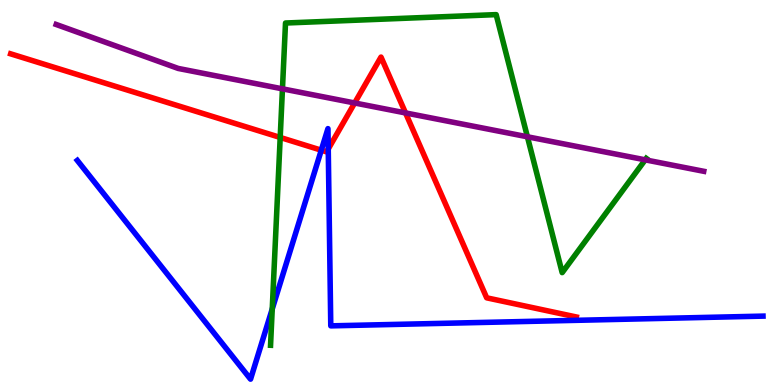[{'lines': ['blue', 'red'], 'intersections': [{'x': 4.15, 'y': 6.1}, {'x': 4.24, 'y': 6.13}]}, {'lines': ['green', 'red'], 'intersections': [{'x': 3.62, 'y': 6.43}]}, {'lines': ['purple', 'red'], 'intersections': [{'x': 4.58, 'y': 7.33}, {'x': 5.23, 'y': 7.07}]}, {'lines': ['blue', 'green'], 'intersections': [{'x': 3.51, 'y': 1.97}]}, {'lines': ['blue', 'purple'], 'intersections': []}, {'lines': ['green', 'purple'], 'intersections': [{'x': 3.64, 'y': 7.69}, {'x': 6.81, 'y': 6.45}, {'x': 8.33, 'y': 5.85}]}]